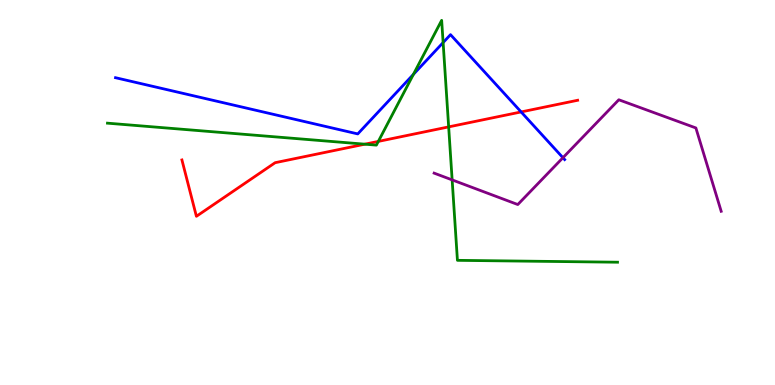[{'lines': ['blue', 'red'], 'intersections': [{'x': 6.72, 'y': 7.09}]}, {'lines': ['green', 'red'], 'intersections': [{'x': 4.71, 'y': 6.26}, {'x': 4.88, 'y': 6.33}, {'x': 5.79, 'y': 6.7}]}, {'lines': ['purple', 'red'], 'intersections': []}, {'lines': ['blue', 'green'], 'intersections': [{'x': 5.33, 'y': 8.07}, {'x': 5.72, 'y': 8.89}]}, {'lines': ['blue', 'purple'], 'intersections': [{'x': 7.26, 'y': 5.9}]}, {'lines': ['green', 'purple'], 'intersections': [{'x': 5.83, 'y': 5.33}]}]